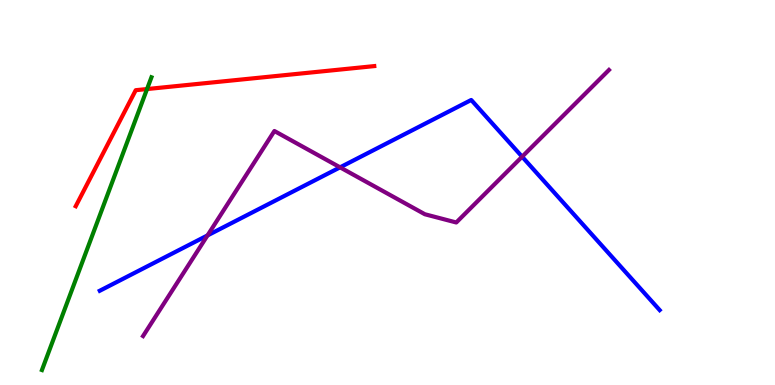[{'lines': ['blue', 'red'], 'intersections': []}, {'lines': ['green', 'red'], 'intersections': [{'x': 1.9, 'y': 7.69}]}, {'lines': ['purple', 'red'], 'intersections': []}, {'lines': ['blue', 'green'], 'intersections': []}, {'lines': ['blue', 'purple'], 'intersections': [{'x': 2.68, 'y': 3.89}, {'x': 4.39, 'y': 5.65}, {'x': 6.74, 'y': 5.93}]}, {'lines': ['green', 'purple'], 'intersections': []}]